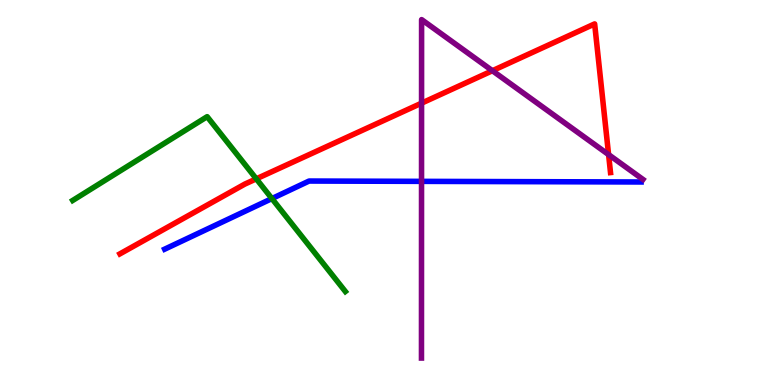[{'lines': ['blue', 'red'], 'intersections': []}, {'lines': ['green', 'red'], 'intersections': [{'x': 3.31, 'y': 5.35}]}, {'lines': ['purple', 'red'], 'intersections': [{'x': 5.44, 'y': 7.32}, {'x': 6.35, 'y': 8.16}, {'x': 7.85, 'y': 5.98}]}, {'lines': ['blue', 'green'], 'intersections': [{'x': 3.51, 'y': 4.84}]}, {'lines': ['blue', 'purple'], 'intersections': [{'x': 5.44, 'y': 5.29}]}, {'lines': ['green', 'purple'], 'intersections': []}]